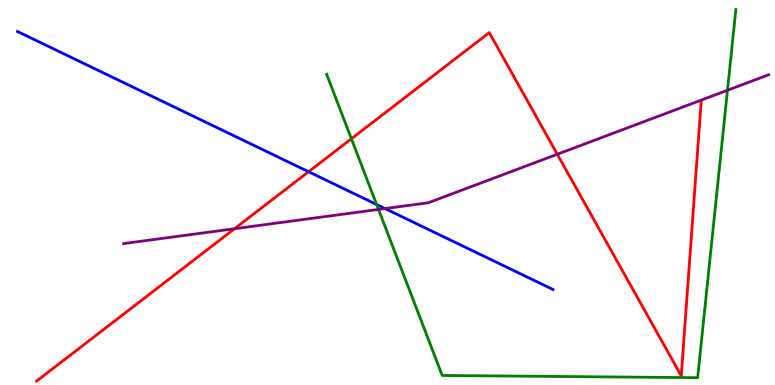[{'lines': ['blue', 'red'], 'intersections': [{'x': 3.98, 'y': 5.54}]}, {'lines': ['green', 'red'], 'intersections': [{'x': 4.53, 'y': 6.4}]}, {'lines': ['purple', 'red'], 'intersections': [{'x': 3.03, 'y': 4.06}, {'x': 7.19, 'y': 5.99}]}, {'lines': ['blue', 'green'], 'intersections': [{'x': 4.86, 'y': 4.69}]}, {'lines': ['blue', 'purple'], 'intersections': [{'x': 4.97, 'y': 4.58}]}, {'lines': ['green', 'purple'], 'intersections': [{'x': 4.88, 'y': 4.56}, {'x': 9.39, 'y': 7.66}]}]